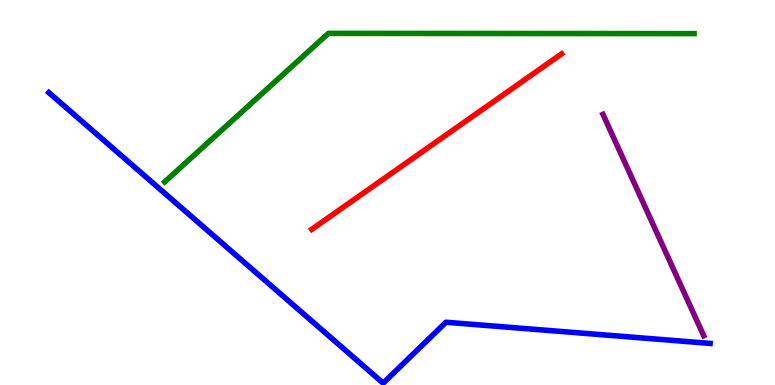[{'lines': ['blue', 'red'], 'intersections': []}, {'lines': ['green', 'red'], 'intersections': []}, {'lines': ['purple', 'red'], 'intersections': []}, {'lines': ['blue', 'green'], 'intersections': []}, {'lines': ['blue', 'purple'], 'intersections': []}, {'lines': ['green', 'purple'], 'intersections': []}]